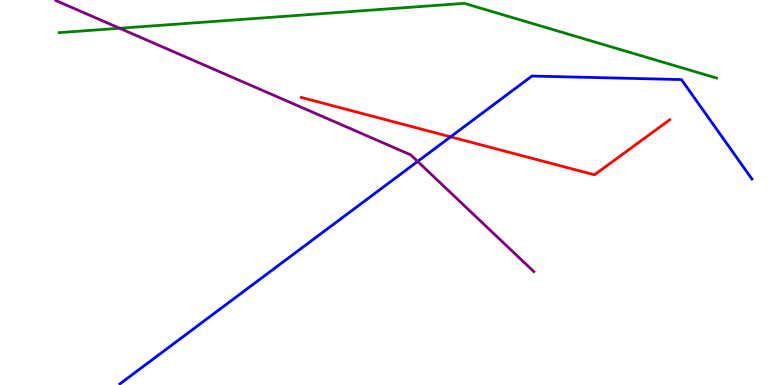[{'lines': ['blue', 'red'], 'intersections': [{'x': 5.81, 'y': 6.45}]}, {'lines': ['green', 'red'], 'intersections': []}, {'lines': ['purple', 'red'], 'intersections': []}, {'lines': ['blue', 'green'], 'intersections': []}, {'lines': ['blue', 'purple'], 'intersections': [{'x': 5.39, 'y': 5.81}]}, {'lines': ['green', 'purple'], 'intersections': [{'x': 1.54, 'y': 9.27}]}]